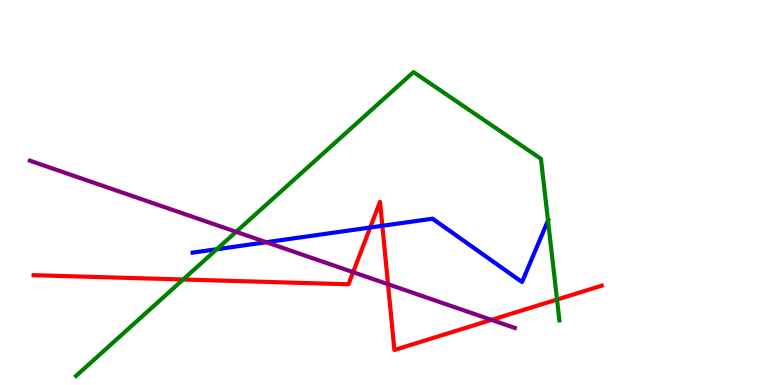[{'lines': ['blue', 'red'], 'intersections': [{'x': 4.78, 'y': 4.09}, {'x': 4.93, 'y': 4.14}]}, {'lines': ['green', 'red'], 'intersections': [{'x': 2.36, 'y': 2.74}, {'x': 7.19, 'y': 2.22}]}, {'lines': ['purple', 'red'], 'intersections': [{'x': 4.56, 'y': 2.93}, {'x': 5.01, 'y': 2.62}, {'x': 6.34, 'y': 1.69}]}, {'lines': ['blue', 'green'], 'intersections': [{'x': 2.8, 'y': 3.53}, {'x': 7.07, 'y': 4.27}]}, {'lines': ['blue', 'purple'], 'intersections': [{'x': 3.44, 'y': 3.71}]}, {'lines': ['green', 'purple'], 'intersections': [{'x': 3.05, 'y': 3.98}]}]